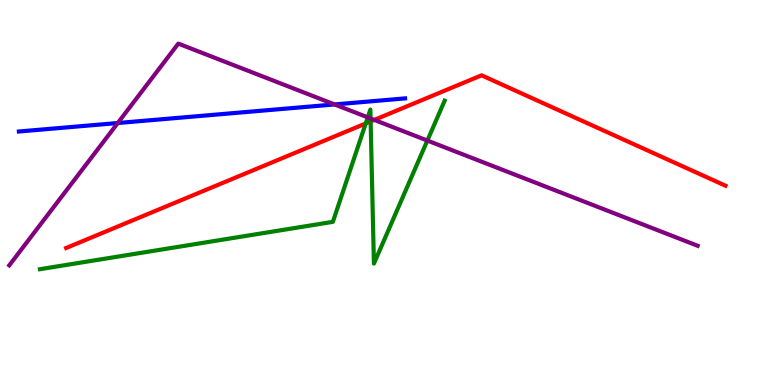[{'lines': ['blue', 'red'], 'intersections': []}, {'lines': ['green', 'red'], 'intersections': [{'x': 4.72, 'y': 6.79}, {'x': 4.78, 'y': 6.85}]}, {'lines': ['purple', 'red'], 'intersections': [{'x': 4.83, 'y': 6.89}]}, {'lines': ['blue', 'green'], 'intersections': []}, {'lines': ['blue', 'purple'], 'intersections': [{'x': 1.52, 'y': 6.8}, {'x': 4.32, 'y': 7.29}]}, {'lines': ['green', 'purple'], 'intersections': [{'x': 4.75, 'y': 6.95}, {'x': 4.78, 'y': 6.92}, {'x': 5.51, 'y': 6.35}]}]